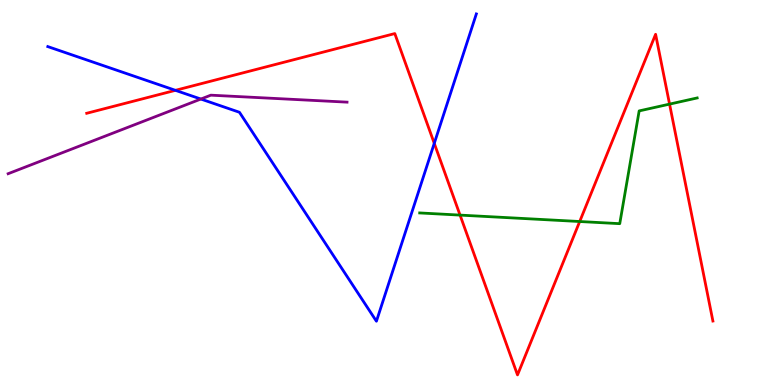[{'lines': ['blue', 'red'], 'intersections': [{'x': 2.26, 'y': 7.65}, {'x': 5.6, 'y': 6.28}]}, {'lines': ['green', 'red'], 'intersections': [{'x': 5.94, 'y': 4.41}, {'x': 7.48, 'y': 4.25}, {'x': 8.64, 'y': 7.3}]}, {'lines': ['purple', 'red'], 'intersections': []}, {'lines': ['blue', 'green'], 'intersections': []}, {'lines': ['blue', 'purple'], 'intersections': [{'x': 2.59, 'y': 7.43}]}, {'lines': ['green', 'purple'], 'intersections': []}]